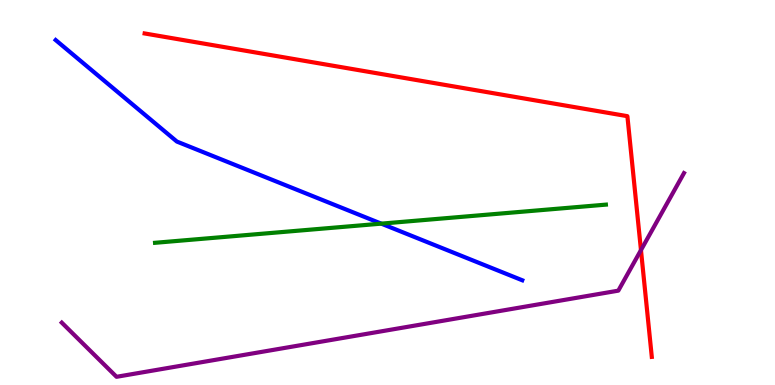[{'lines': ['blue', 'red'], 'intersections': []}, {'lines': ['green', 'red'], 'intersections': []}, {'lines': ['purple', 'red'], 'intersections': [{'x': 8.27, 'y': 3.5}]}, {'lines': ['blue', 'green'], 'intersections': [{'x': 4.92, 'y': 4.19}]}, {'lines': ['blue', 'purple'], 'intersections': []}, {'lines': ['green', 'purple'], 'intersections': []}]